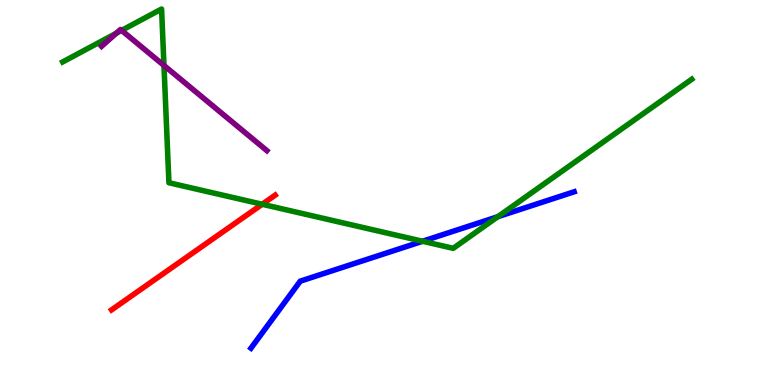[{'lines': ['blue', 'red'], 'intersections': []}, {'lines': ['green', 'red'], 'intersections': [{'x': 3.38, 'y': 4.69}]}, {'lines': ['purple', 'red'], 'intersections': []}, {'lines': ['blue', 'green'], 'intersections': [{'x': 5.45, 'y': 3.73}, {'x': 6.42, 'y': 4.37}]}, {'lines': ['blue', 'purple'], 'intersections': []}, {'lines': ['green', 'purple'], 'intersections': [{'x': 1.5, 'y': 9.13}, {'x': 1.57, 'y': 9.21}, {'x': 2.12, 'y': 8.3}]}]